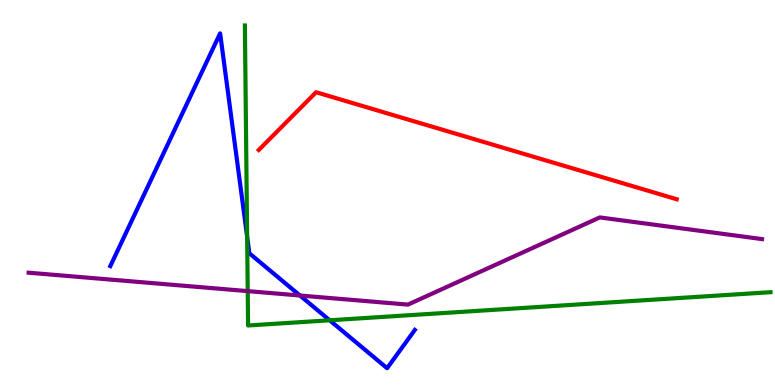[{'lines': ['blue', 'red'], 'intersections': []}, {'lines': ['green', 'red'], 'intersections': []}, {'lines': ['purple', 'red'], 'intersections': []}, {'lines': ['blue', 'green'], 'intersections': [{'x': 3.19, 'y': 3.85}, {'x': 4.25, 'y': 1.68}]}, {'lines': ['blue', 'purple'], 'intersections': [{'x': 3.87, 'y': 2.32}]}, {'lines': ['green', 'purple'], 'intersections': [{'x': 3.2, 'y': 2.44}]}]